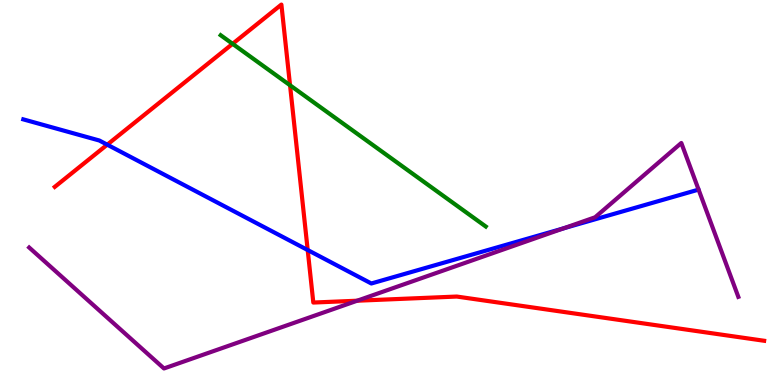[{'lines': ['blue', 'red'], 'intersections': [{'x': 1.38, 'y': 6.24}, {'x': 3.97, 'y': 3.51}]}, {'lines': ['green', 'red'], 'intersections': [{'x': 3.0, 'y': 8.86}, {'x': 3.74, 'y': 7.79}]}, {'lines': ['purple', 'red'], 'intersections': [{'x': 4.61, 'y': 2.19}]}, {'lines': ['blue', 'green'], 'intersections': []}, {'lines': ['blue', 'purple'], 'intersections': [{'x': 7.27, 'y': 4.07}]}, {'lines': ['green', 'purple'], 'intersections': []}]